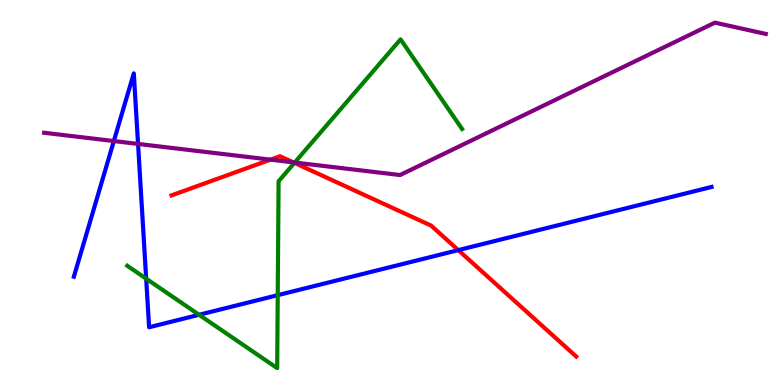[{'lines': ['blue', 'red'], 'intersections': [{'x': 5.91, 'y': 3.5}]}, {'lines': ['green', 'red'], 'intersections': [{'x': 3.8, 'y': 5.77}]}, {'lines': ['purple', 'red'], 'intersections': [{'x': 3.49, 'y': 5.85}, {'x': 3.79, 'y': 5.78}]}, {'lines': ['blue', 'green'], 'intersections': [{'x': 1.89, 'y': 2.76}, {'x': 2.57, 'y': 1.82}, {'x': 3.58, 'y': 2.33}]}, {'lines': ['blue', 'purple'], 'intersections': [{'x': 1.47, 'y': 6.34}, {'x': 1.78, 'y': 6.26}]}, {'lines': ['green', 'purple'], 'intersections': [{'x': 3.8, 'y': 5.78}]}]